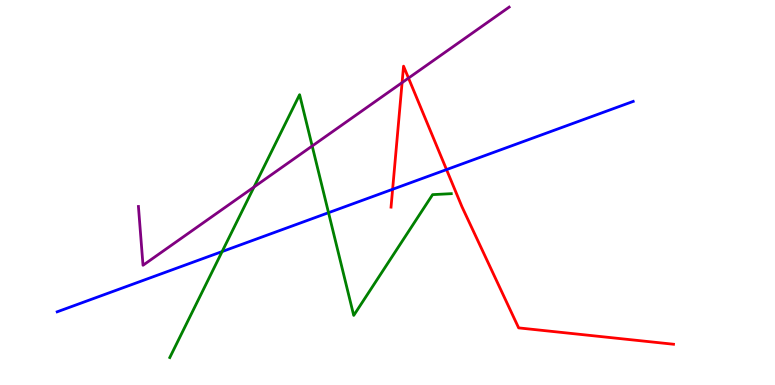[{'lines': ['blue', 'red'], 'intersections': [{'x': 5.07, 'y': 5.08}, {'x': 5.76, 'y': 5.59}]}, {'lines': ['green', 'red'], 'intersections': []}, {'lines': ['purple', 'red'], 'intersections': [{'x': 5.19, 'y': 7.85}, {'x': 5.27, 'y': 7.97}]}, {'lines': ['blue', 'green'], 'intersections': [{'x': 2.87, 'y': 3.47}, {'x': 4.24, 'y': 4.48}]}, {'lines': ['blue', 'purple'], 'intersections': []}, {'lines': ['green', 'purple'], 'intersections': [{'x': 3.28, 'y': 5.14}, {'x': 4.03, 'y': 6.21}]}]